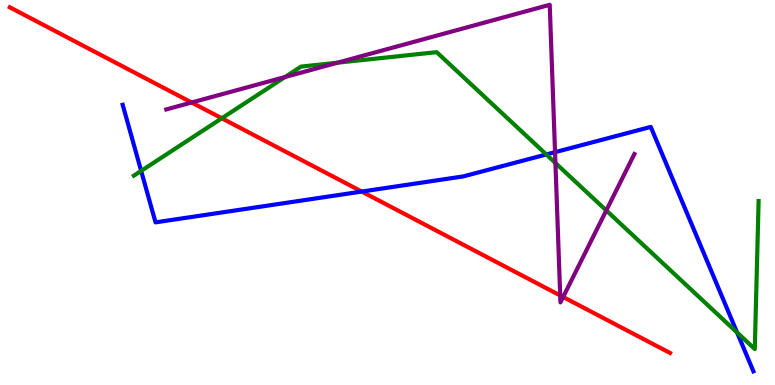[{'lines': ['blue', 'red'], 'intersections': [{'x': 4.67, 'y': 5.02}]}, {'lines': ['green', 'red'], 'intersections': [{'x': 2.86, 'y': 6.93}]}, {'lines': ['purple', 'red'], 'intersections': [{'x': 2.47, 'y': 7.34}, {'x': 7.23, 'y': 2.33}, {'x': 7.27, 'y': 2.29}]}, {'lines': ['blue', 'green'], 'intersections': [{'x': 1.82, 'y': 5.56}, {'x': 7.05, 'y': 5.99}, {'x': 9.51, 'y': 1.36}]}, {'lines': ['blue', 'purple'], 'intersections': [{'x': 7.16, 'y': 6.05}]}, {'lines': ['green', 'purple'], 'intersections': [{'x': 3.68, 'y': 8.0}, {'x': 4.35, 'y': 8.37}, {'x': 7.17, 'y': 5.77}, {'x': 7.82, 'y': 4.53}]}]